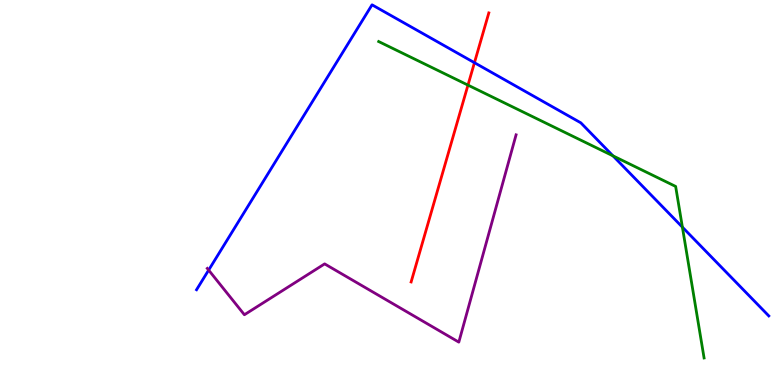[{'lines': ['blue', 'red'], 'intersections': [{'x': 6.12, 'y': 8.37}]}, {'lines': ['green', 'red'], 'intersections': [{'x': 6.04, 'y': 7.79}]}, {'lines': ['purple', 'red'], 'intersections': []}, {'lines': ['blue', 'green'], 'intersections': [{'x': 7.91, 'y': 5.95}, {'x': 8.81, 'y': 4.1}]}, {'lines': ['blue', 'purple'], 'intersections': [{'x': 2.69, 'y': 2.98}]}, {'lines': ['green', 'purple'], 'intersections': []}]